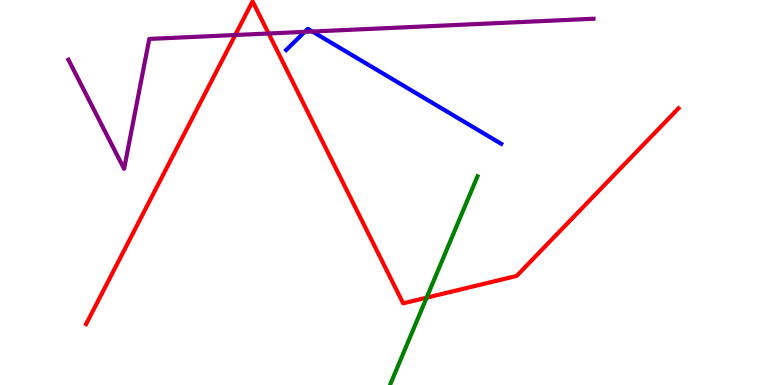[{'lines': ['blue', 'red'], 'intersections': []}, {'lines': ['green', 'red'], 'intersections': [{'x': 5.5, 'y': 2.27}]}, {'lines': ['purple', 'red'], 'intersections': [{'x': 3.04, 'y': 9.09}, {'x': 3.47, 'y': 9.13}]}, {'lines': ['blue', 'green'], 'intersections': []}, {'lines': ['blue', 'purple'], 'intersections': [{'x': 3.93, 'y': 9.17}, {'x': 4.03, 'y': 9.18}]}, {'lines': ['green', 'purple'], 'intersections': []}]